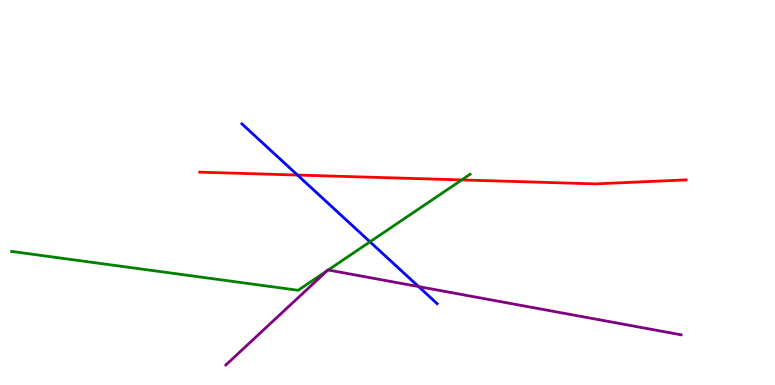[{'lines': ['blue', 'red'], 'intersections': [{'x': 3.84, 'y': 5.45}]}, {'lines': ['green', 'red'], 'intersections': [{'x': 5.96, 'y': 5.33}]}, {'lines': ['purple', 'red'], 'intersections': []}, {'lines': ['blue', 'green'], 'intersections': [{'x': 4.77, 'y': 3.72}]}, {'lines': ['blue', 'purple'], 'intersections': [{'x': 5.4, 'y': 2.56}]}, {'lines': ['green', 'purple'], 'intersections': [{'x': 4.22, 'y': 2.97}, {'x': 4.23, 'y': 2.99}]}]